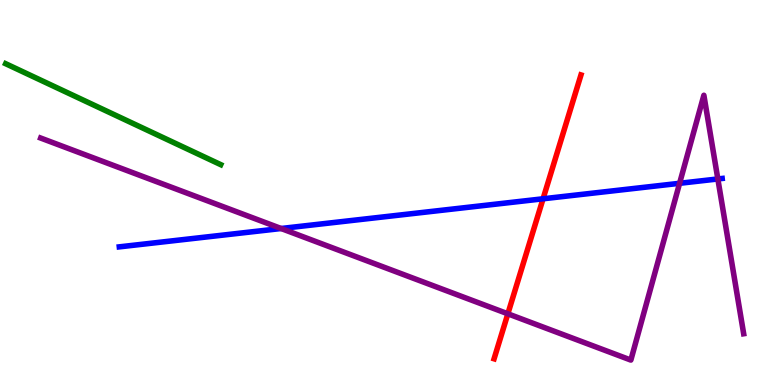[{'lines': ['blue', 'red'], 'intersections': [{'x': 7.01, 'y': 4.84}]}, {'lines': ['green', 'red'], 'intersections': []}, {'lines': ['purple', 'red'], 'intersections': [{'x': 6.55, 'y': 1.85}]}, {'lines': ['blue', 'green'], 'intersections': []}, {'lines': ['blue', 'purple'], 'intersections': [{'x': 3.63, 'y': 4.06}, {'x': 8.77, 'y': 5.24}, {'x': 9.26, 'y': 5.35}]}, {'lines': ['green', 'purple'], 'intersections': []}]